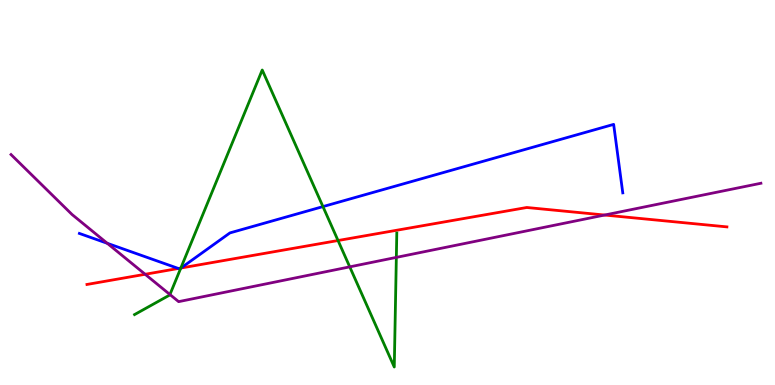[{'lines': ['blue', 'red'], 'intersections': [{'x': 2.3, 'y': 3.03}, {'x': 2.34, 'y': 3.04}]}, {'lines': ['green', 'red'], 'intersections': [{'x': 2.33, 'y': 3.04}, {'x': 4.36, 'y': 3.75}]}, {'lines': ['purple', 'red'], 'intersections': [{'x': 1.87, 'y': 2.88}, {'x': 7.8, 'y': 4.41}]}, {'lines': ['blue', 'green'], 'intersections': [{'x': 2.33, 'y': 3.03}, {'x': 4.17, 'y': 4.63}]}, {'lines': ['blue', 'purple'], 'intersections': [{'x': 1.38, 'y': 3.68}]}, {'lines': ['green', 'purple'], 'intersections': [{'x': 2.19, 'y': 2.35}, {'x': 4.51, 'y': 3.07}, {'x': 5.11, 'y': 3.31}]}]